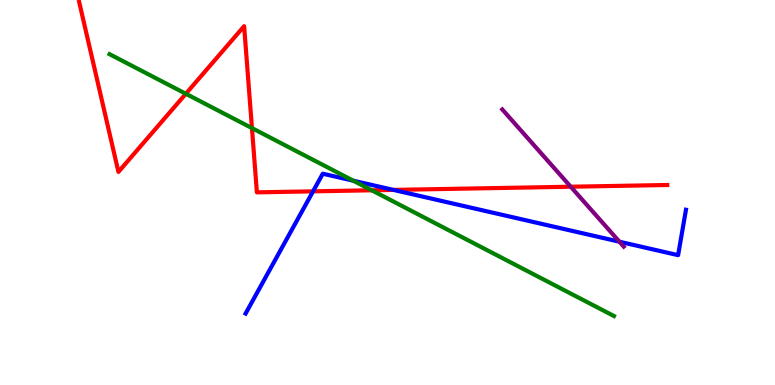[{'lines': ['blue', 'red'], 'intersections': [{'x': 4.04, 'y': 5.03}, {'x': 5.08, 'y': 5.07}]}, {'lines': ['green', 'red'], 'intersections': [{'x': 2.4, 'y': 7.56}, {'x': 3.25, 'y': 6.67}, {'x': 4.8, 'y': 5.06}]}, {'lines': ['purple', 'red'], 'intersections': [{'x': 7.36, 'y': 5.15}]}, {'lines': ['blue', 'green'], 'intersections': [{'x': 4.56, 'y': 5.31}]}, {'lines': ['blue', 'purple'], 'intersections': [{'x': 7.99, 'y': 3.72}]}, {'lines': ['green', 'purple'], 'intersections': []}]